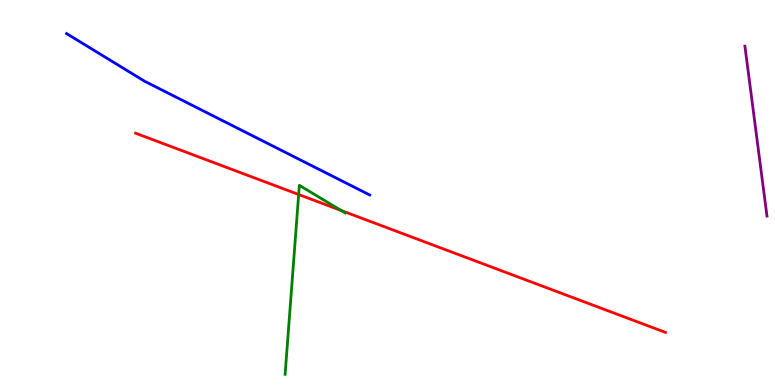[{'lines': ['blue', 'red'], 'intersections': []}, {'lines': ['green', 'red'], 'intersections': [{'x': 3.85, 'y': 4.95}, {'x': 4.4, 'y': 4.53}]}, {'lines': ['purple', 'red'], 'intersections': []}, {'lines': ['blue', 'green'], 'intersections': []}, {'lines': ['blue', 'purple'], 'intersections': []}, {'lines': ['green', 'purple'], 'intersections': []}]